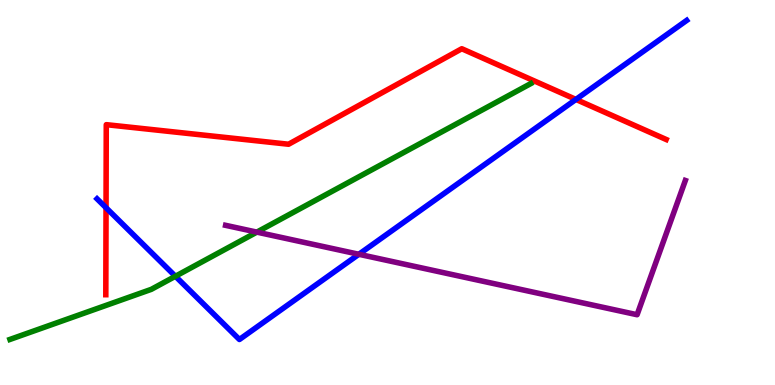[{'lines': ['blue', 'red'], 'intersections': [{'x': 1.37, 'y': 4.6}, {'x': 7.43, 'y': 7.42}]}, {'lines': ['green', 'red'], 'intersections': []}, {'lines': ['purple', 'red'], 'intersections': []}, {'lines': ['blue', 'green'], 'intersections': [{'x': 2.26, 'y': 2.82}]}, {'lines': ['blue', 'purple'], 'intersections': [{'x': 4.63, 'y': 3.4}]}, {'lines': ['green', 'purple'], 'intersections': [{'x': 3.31, 'y': 3.97}]}]